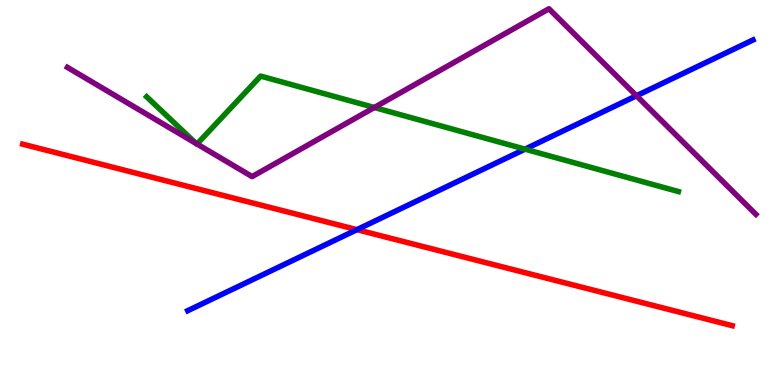[{'lines': ['blue', 'red'], 'intersections': [{'x': 4.61, 'y': 4.03}]}, {'lines': ['green', 'red'], 'intersections': []}, {'lines': ['purple', 'red'], 'intersections': []}, {'lines': ['blue', 'green'], 'intersections': [{'x': 6.77, 'y': 6.13}]}, {'lines': ['blue', 'purple'], 'intersections': [{'x': 8.21, 'y': 7.51}]}, {'lines': ['green', 'purple'], 'intersections': [{'x': 2.53, 'y': 6.27}, {'x': 2.54, 'y': 6.26}, {'x': 4.83, 'y': 7.21}]}]